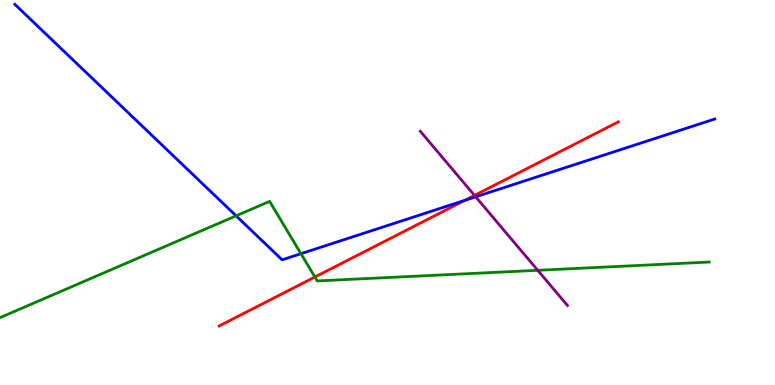[{'lines': ['blue', 'red'], 'intersections': [{'x': 6.0, 'y': 4.8}]}, {'lines': ['green', 'red'], 'intersections': [{'x': 4.06, 'y': 2.8}]}, {'lines': ['purple', 'red'], 'intersections': [{'x': 6.12, 'y': 4.92}]}, {'lines': ['blue', 'green'], 'intersections': [{'x': 3.05, 'y': 4.39}, {'x': 3.88, 'y': 3.41}]}, {'lines': ['blue', 'purple'], 'intersections': [{'x': 6.14, 'y': 4.89}]}, {'lines': ['green', 'purple'], 'intersections': [{'x': 6.94, 'y': 2.98}]}]